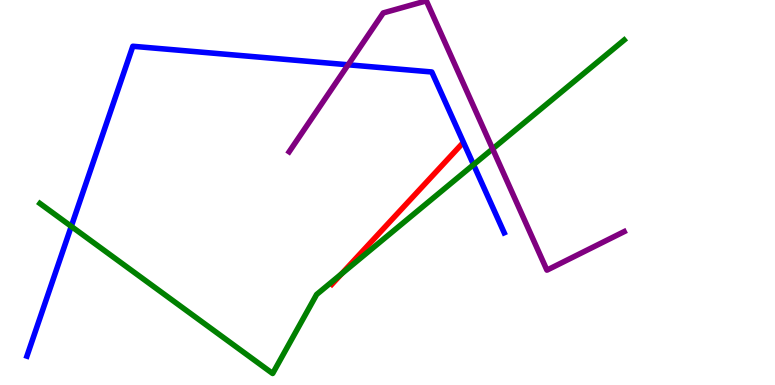[{'lines': ['blue', 'red'], 'intersections': []}, {'lines': ['green', 'red'], 'intersections': [{'x': 4.41, 'y': 2.89}]}, {'lines': ['purple', 'red'], 'intersections': []}, {'lines': ['blue', 'green'], 'intersections': [{'x': 0.92, 'y': 4.12}, {'x': 6.11, 'y': 5.72}]}, {'lines': ['blue', 'purple'], 'intersections': [{'x': 4.49, 'y': 8.32}]}, {'lines': ['green', 'purple'], 'intersections': [{'x': 6.36, 'y': 6.13}]}]